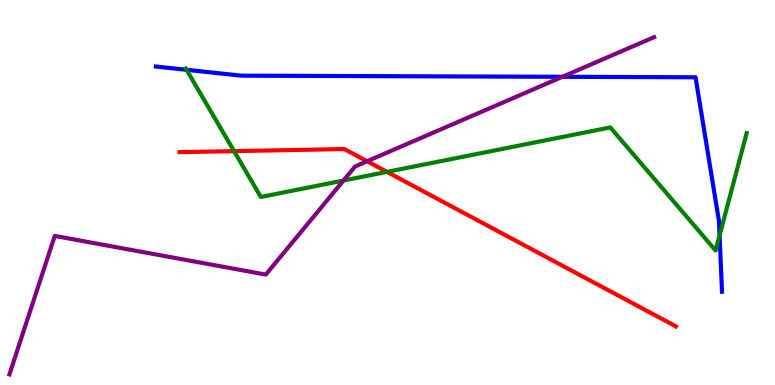[{'lines': ['blue', 'red'], 'intersections': []}, {'lines': ['green', 'red'], 'intersections': [{'x': 3.02, 'y': 6.07}, {'x': 4.99, 'y': 5.54}]}, {'lines': ['purple', 'red'], 'intersections': [{'x': 4.74, 'y': 5.81}]}, {'lines': ['blue', 'green'], 'intersections': [{'x': 2.41, 'y': 8.19}, {'x': 9.28, 'y': 3.89}]}, {'lines': ['blue', 'purple'], 'intersections': [{'x': 7.26, 'y': 8.01}]}, {'lines': ['green', 'purple'], 'intersections': [{'x': 4.43, 'y': 5.31}]}]